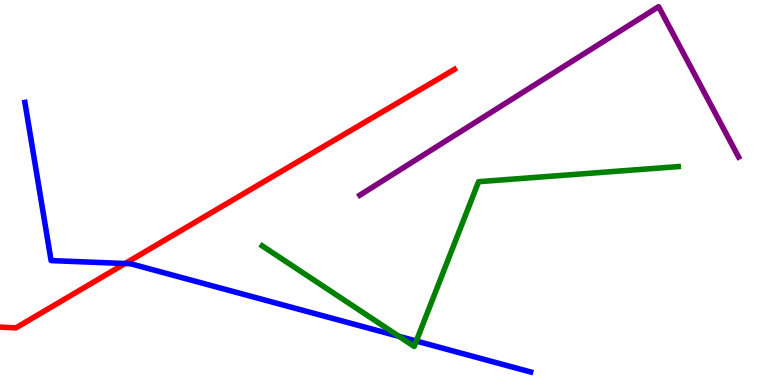[{'lines': ['blue', 'red'], 'intersections': [{'x': 1.61, 'y': 3.15}]}, {'lines': ['green', 'red'], 'intersections': []}, {'lines': ['purple', 'red'], 'intersections': []}, {'lines': ['blue', 'green'], 'intersections': [{'x': 5.15, 'y': 1.26}, {'x': 5.37, 'y': 1.14}]}, {'lines': ['blue', 'purple'], 'intersections': []}, {'lines': ['green', 'purple'], 'intersections': []}]